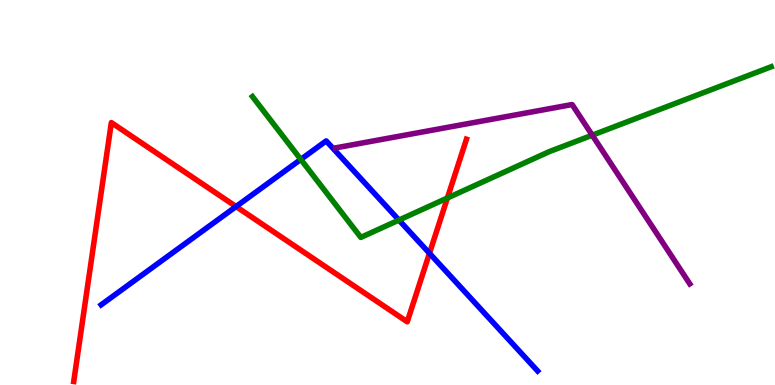[{'lines': ['blue', 'red'], 'intersections': [{'x': 3.05, 'y': 4.64}, {'x': 5.54, 'y': 3.42}]}, {'lines': ['green', 'red'], 'intersections': [{'x': 5.77, 'y': 4.86}]}, {'lines': ['purple', 'red'], 'intersections': []}, {'lines': ['blue', 'green'], 'intersections': [{'x': 3.88, 'y': 5.86}, {'x': 5.15, 'y': 4.28}]}, {'lines': ['blue', 'purple'], 'intersections': []}, {'lines': ['green', 'purple'], 'intersections': [{'x': 7.64, 'y': 6.49}]}]